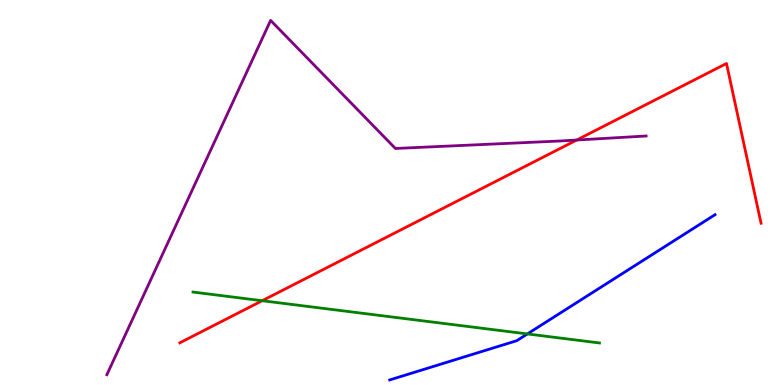[{'lines': ['blue', 'red'], 'intersections': []}, {'lines': ['green', 'red'], 'intersections': [{'x': 3.38, 'y': 2.19}]}, {'lines': ['purple', 'red'], 'intersections': [{'x': 7.44, 'y': 6.36}]}, {'lines': ['blue', 'green'], 'intersections': [{'x': 6.81, 'y': 1.33}]}, {'lines': ['blue', 'purple'], 'intersections': []}, {'lines': ['green', 'purple'], 'intersections': []}]